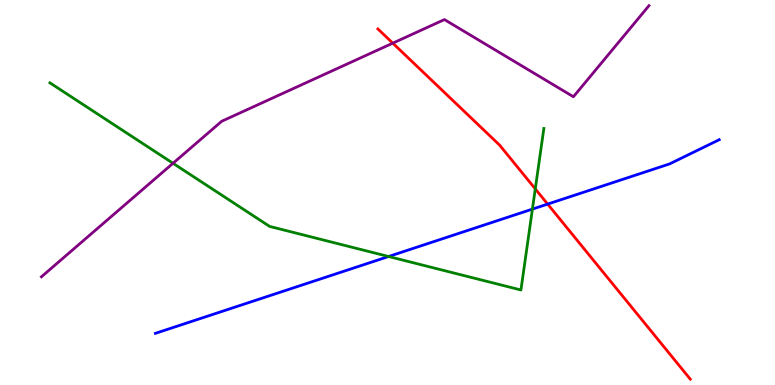[{'lines': ['blue', 'red'], 'intersections': [{'x': 7.07, 'y': 4.7}]}, {'lines': ['green', 'red'], 'intersections': [{'x': 6.91, 'y': 5.09}]}, {'lines': ['purple', 'red'], 'intersections': [{'x': 5.07, 'y': 8.88}]}, {'lines': ['blue', 'green'], 'intersections': [{'x': 5.01, 'y': 3.34}, {'x': 6.87, 'y': 4.57}]}, {'lines': ['blue', 'purple'], 'intersections': []}, {'lines': ['green', 'purple'], 'intersections': [{'x': 2.23, 'y': 5.76}]}]